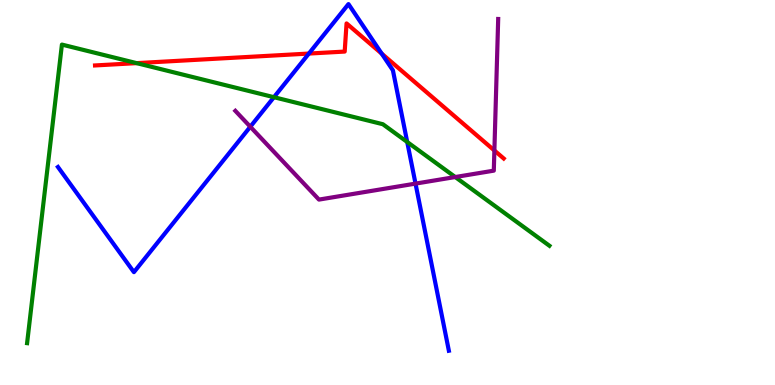[{'lines': ['blue', 'red'], 'intersections': [{'x': 3.99, 'y': 8.61}, {'x': 4.93, 'y': 8.61}]}, {'lines': ['green', 'red'], 'intersections': [{'x': 1.76, 'y': 8.36}]}, {'lines': ['purple', 'red'], 'intersections': [{'x': 6.38, 'y': 6.09}]}, {'lines': ['blue', 'green'], 'intersections': [{'x': 3.53, 'y': 7.48}, {'x': 5.25, 'y': 6.31}]}, {'lines': ['blue', 'purple'], 'intersections': [{'x': 3.23, 'y': 6.71}, {'x': 5.36, 'y': 5.23}]}, {'lines': ['green', 'purple'], 'intersections': [{'x': 5.87, 'y': 5.4}]}]